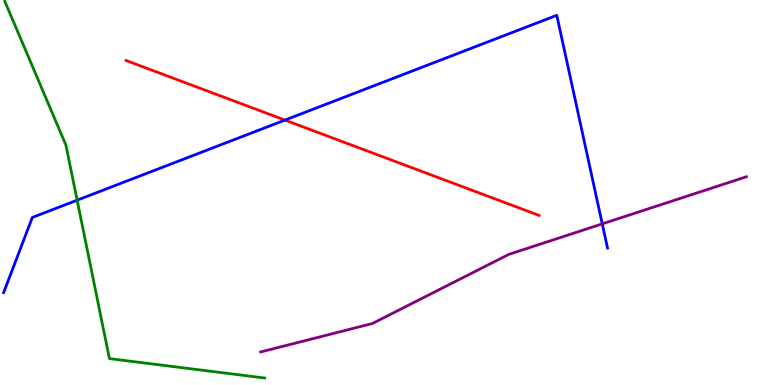[{'lines': ['blue', 'red'], 'intersections': [{'x': 3.68, 'y': 6.88}]}, {'lines': ['green', 'red'], 'intersections': []}, {'lines': ['purple', 'red'], 'intersections': []}, {'lines': ['blue', 'green'], 'intersections': [{'x': 0.995, 'y': 4.8}]}, {'lines': ['blue', 'purple'], 'intersections': [{'x': 7.77, 'y': 4.19}]}, {'lines': ['green', 'purple'], 'intersections': []}]